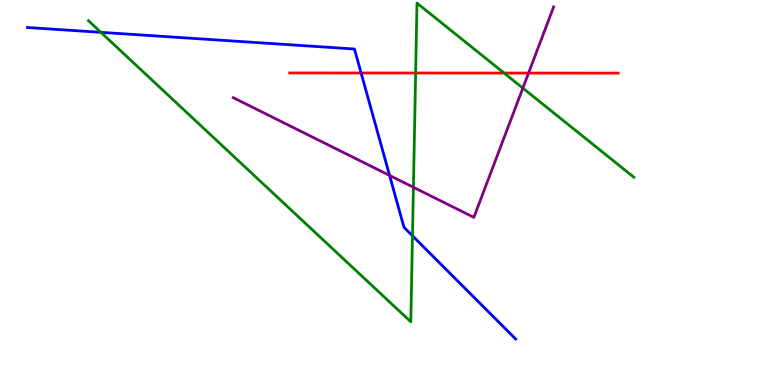[{'lines': ['blue', 'red'], 'intersections': [{'x': 4.66, 'y': 8.1}]}, {'lines': ['green', 'red'], 'intersections': [{'x': 5.36, 'y': 8.1}, {'x': 6.5, 'y': 8.1}]}, {'lines': ['purple', 'red'], 'intersections': [{'x': 6.82, 'y': 8.1}]}, {'lines': ['blue', 'green'], 'intersections': [{'x': 1.3, 'y': 9.16}, {'x': 5.32, 'y': 3.88}]}, {'lines': ['blue', 'purple'], 'intersections': [{'x': 5.03, 'y': 5.44}]}, {'lines': ['green', 'purple'], 'intersections': [{'x': 5.33, 'y': 5.14}, {'x': 6.75, 'y': 7.71}]}]